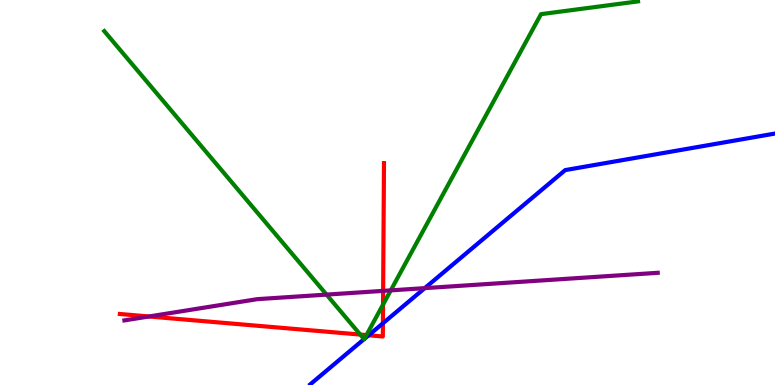[{'lines': ['blue', 'red'], 'intersections': [{'x': 4.76, 'y': 1.29}, {'x': 4.94, 'y': 1.6}]}, {'lines': ['green', 'red'], 'intersections': [{'x': 4.65, 'y': 1.31}, {'x': 4.73, 'y': 1.3}, {'x': 4.94, 'y': 2.09}]}, {'lines': ['purple', 'red'], 'intersections': [{'x': 1.92, 'y': 1.78}, {'x': 4.94, 'y': 2.44}]}, {'lines': ['blue', 'green'], 'intersections': [{'x': 4.7, 'y': 1.19}, {'x': 4.7, 'y': 1.2}]}, {'lines': ['blue', 'purple'], 'intersections': [{'x': 5.48, 'y': 2.52}]}, {'lines': ['green', 'purple'], 'intersections': [{'x': 4.21, 'y': 2.35}, {'x': 5.04, 'y': 2.46}]}]